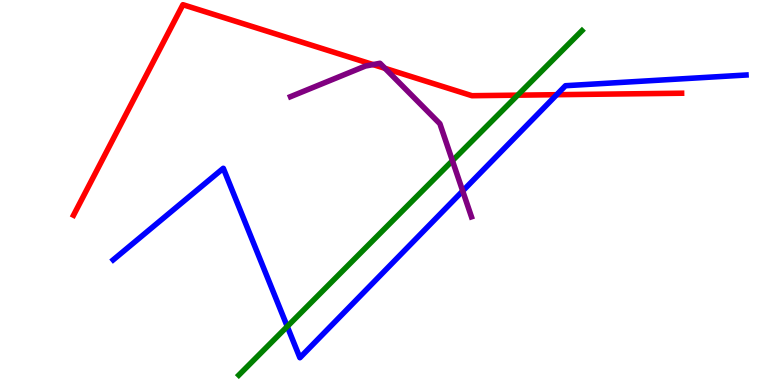[{'lines': ['blue', 'red'], 'intersections': [{'x': 7.18, 'y': 7.54}]}, {'lines': ['green', 'red'], 'intersections': [{'x': 6.68, 'y': 7.53}]}, {'lines': ['purple', 'red'], 'intersections': [{'x': 4.81, 'y': 8.32}, {'x': 4.97, 'y': 8.23}]}, {'lines': ['blue', 'green'], 'intersections': [{'x': 3.71, 'y': 1.52}]}, {'lines': ['blue', 'purple'], 'intersections': [{'x': 5.97, 'y': 5.04}]}, {'lines': ['green', 'purple'], 'intersections': [{'x': 5.84, 'y': 5.83}]}]